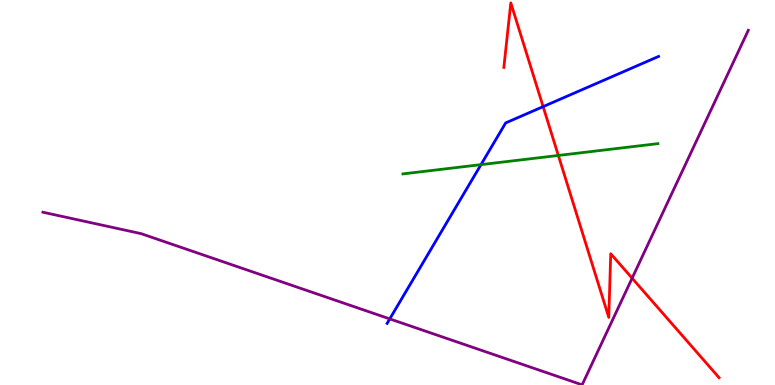[{'lines': ['blue', 'red'], 'intersections': [{'x': 7.01, 'y': 7.23}]}, {'lines': ['green', 'red'], 'intersections': [{'x': 7.2, 'y': 5.96}]}, {'lines': ['purple', 'red'], 'intersections': [{'x': 8.16, 'y': 2.77}]}, {'lines': ['blue', 'green'], 'intersections': [{'x': 6.21, 'y': 5.72}]}, {'lines': ['blue', 'purple'], 'intersections': [{'x': 5.03, 'y': 1.72}]}, {'lines': ['green', 'purple'], 'intersections': []}]